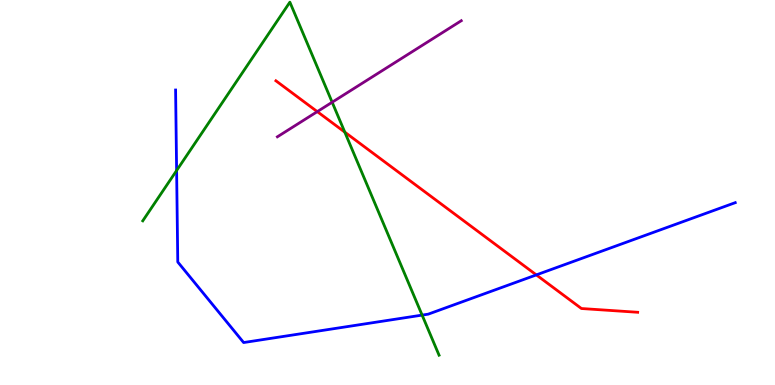[{'lines': ['blue', 'red'], 'intersections': [{'x': 6.92, 'y': 2.86}]}, {'lines': ['green', 'red'], 'intersections': [{'x': 4.45, 'y': 6.57}]}, {'lines': ['purple', 'red'], 'intersections': [{'x': 4.09, 'y': 7.1}]}, {'lines': ['blue', 'green'], 'intersections': [{'x': 2.28, 'y': 5.57}, {'x': 5.45, 'y': 1.82}]}, {'lines': ['blue', 'purple'], 'intersections': []}, {'lines': ['green', 'purple'], 'intersections': [{'x': 4.29, 'y': 7.34}]}]